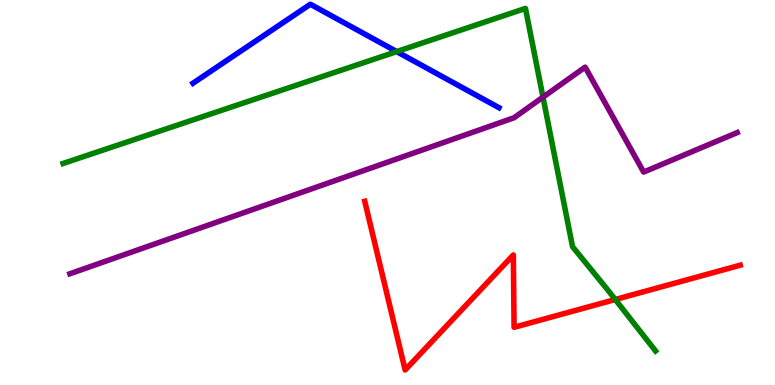[{'lines': ['blue', 'red'], 'intersections': []}, {'lines': ['green', 'red'], 'intersections': [{'x': 7.94, 'y': 2.22}]}, {'lines': ['purple', 'red'], 'intersections': []}, {'lines': ['blue', 'green'], 'intersections': [{'x': 5.12, 'y': 8.66}]}, {'lines': ['blue', 'purple'], 'intersections': []}, {'lines': ['green', 'purple'], 'intersections': [{'x': 7.01, 'y': 7.48}]}]